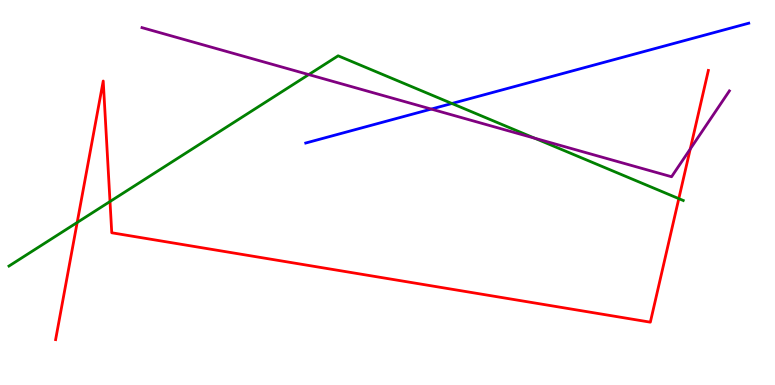[{'lines': ['blue', 'red'], 'intersections': []}, {'lines': ['green', 'red'], 'intersections': [{'x': 0.996, 'y': 4.22}, {'x': 1.42, 'y': 4.77}, {'x': 8.76, 'y': 4.84}]}, {'lines': ['purple', 'red'], 'intersections': [{'x': 8.91, 'y': 6.13}]}, {'lines': ['blue', 'green'], 'intersections': [{'x': 5.83, 'y': 7.31}]}, {'lines': ['blue', 'purple'], 'intersections': [{'x': 5.56, 'y': 7.17}]}, {'lines': ['green', 'purple'], 'intersections': [{'x': 3.98, 'y': 8.06}, {'x': 6.9, 'y': 6.41}]}]